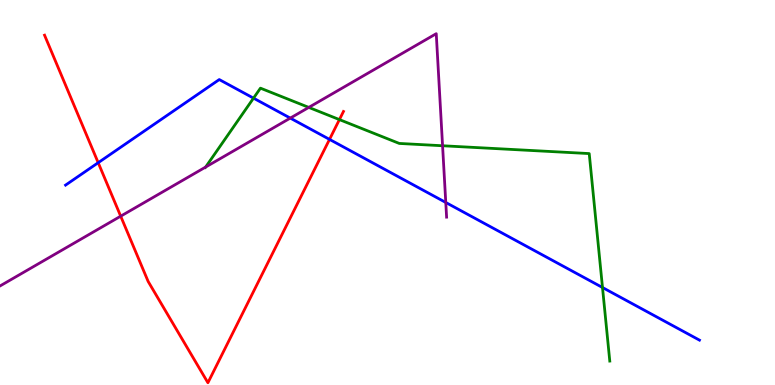[{'lines': ['blue', 'red'], 'intersections': [{'x': 1.27, 'y': 5.77}, {'x': 4.25, 'y': 6.38}]}, {'lines': ['green', 'red'], 'intersections': [{'x': 4.38, 'y': 6.89}]}, {'lines': ['purple', 'red'], 'intersections': [{'x': 1.56, 'y': 4.38}]}, {'lines': ['blue', 'green'], 'intersections': [{'x': 3.27, 'y': 7.45}, {'x': 7.77, 'y': 2.53}]}, {'lines': ['blue', 'purple'], 'intersections': [{'x': 3.75, 'y': 6.93}, {'x': 5.75, 'y': 4.74}]}, {'lines': ['green', 'purple'], 'intersections': [{'x': 2.65, 'y': 5.66}, {'x': 3.98, 'y': 7.21}, {'x': 5.71, 'y': 6.21}]}]